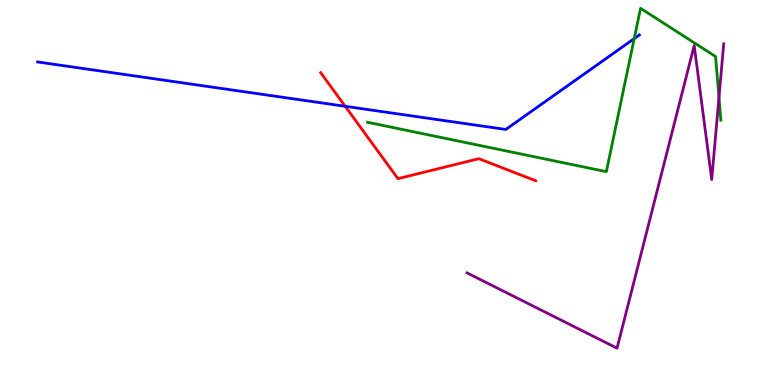[{'lines': ['blue', 'red'], 'intersections': [{'x': 4.45, 'y': 7.24}]}, {'lines': ['green', 'red'], 'intersections': []}, {'lines': ['purple', 'red'], 'intersections': []}, {'lines': ['blue', 'green'], 'intersections': [{'x': 8.18, 'y': 9.0}]}, {'lines': ['blue', 'purple'], 'intersections': []}, {'lines': ['green', 'purple'], 'intersections': [{'x': 9.28, 'y': 7.47}]}]